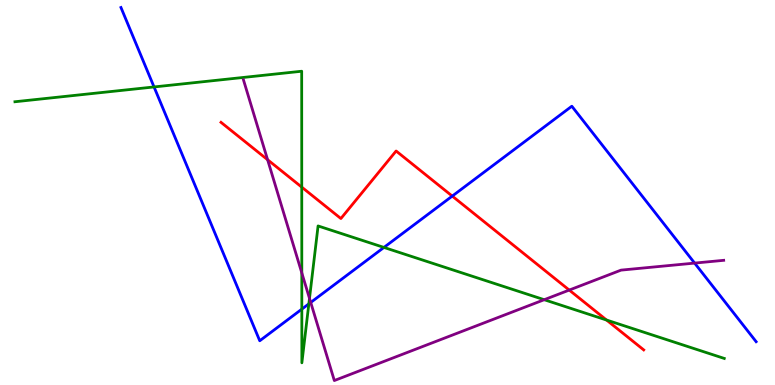[{'lines': ['blue', 'red'], 'intersections': [{'x': 5.84, 'y': 4.91}]}, {'lines': ['green', 'red'], 'intersections': [{'x': 3.89, 'y': 5.14}, {'x': 7.83, 'y': 1.69}]}, {'lines': ['purple', 'red'], 'intersections': [{'x': 3.45, 'y': 5.85}, {'x': 7.35, 'y': 2.47}]}, {'lines': ['blue', 'green'], 'intersections': [{'x': 1.99, 'y': 7.74}, {'x': 3.89, 'y': 1.97}, {'x': 3.99, 'y': 2.11}, {'x': 4.95, 'y': 3.57}]}, {'lines': ['blue', 'purple'], 'intersections': [{'x': 4.01, 'y': 2.14}, {'x': 8.96, 'y': 3.17}]}, {'lines': ['green', 'purple'], 'intersections': [{'x': 3.89, 'y': 2.91}, {'x': 3.99, 'y': 2.25}, {'x': 7.02, 'y': 2.22}]}]